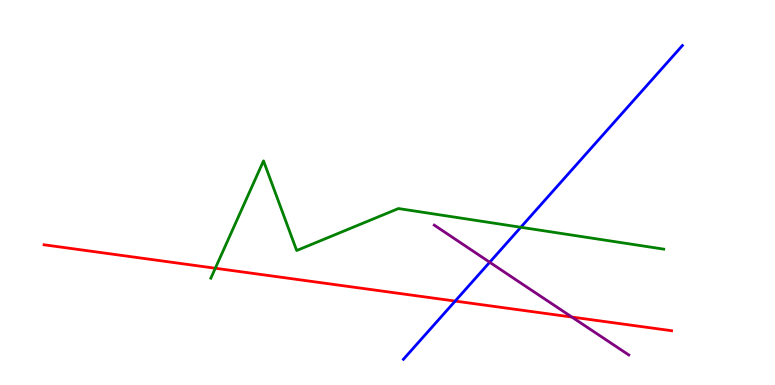[{'lines': ['blue', 'red'], 'intersections': [{'x': 5.87, 'y': 2.18}]}, {'lines': ['green', 'red'], 'intersections': [{'x': 2.78, 'y': 3.03}]}, {'lines': ['purple', 'red'], 'intersections': [{'x': 7.38, 'y': 1.76}]}, {'lines': ['blue', 'green'], 'intersections': [{'x': 6.72, 'y': 4.1}]}, {'lines': ['blue', 'purple'], 'intersections': [{'x': 6.32, 'y': 3.19}]}, {'lines': ['green', 'purple'], 'intersections': []}]